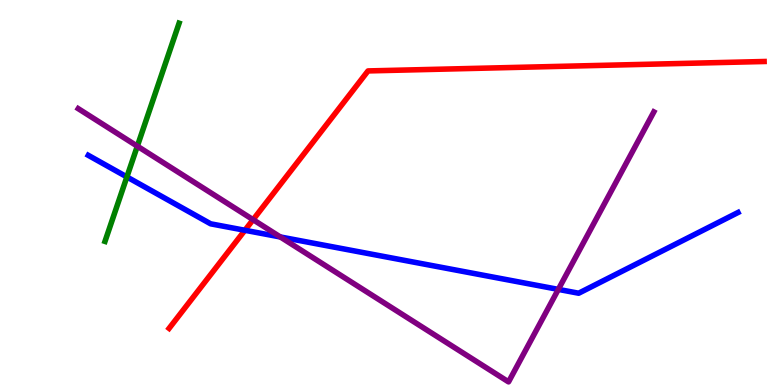[{'lines': ['blue', 'red'], 'intersections': [{'x': 3.16, 'y': 4.02}]}, {'lines': ['green', 'red'], 'intersections': []}, {'lines': ['purple', 'red'], 'intersections': [{'x': 3.27, 'y': 4.29}]}, {'lines': ['blue', 'green'], 'intersections': [{'x': 1.64, 'y': 5.4}]}, {'lines': ['blue', 'purple'], 'intersections': [{'x': 3.62, 'y': 3.85}, {'x': 7.2, 'y': 2.48}]}, {'lines': ['green', 'purple'], 'intersections': [{'x': 1.77, 'y': 6.2}]}]